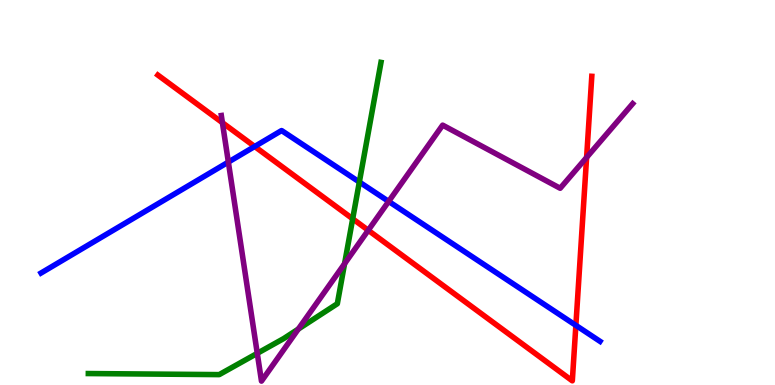[{'lines': ['blue', 'red'], 'intersections': [{'x': 3.29, 'y': 6.19}, {'x': 7.43, 'y': 1.55}]}, {'lines': ['green', 'red'], 'intersections': [{'x': 4.55, 'y': 4.32}]}, {'lines': ['purple', 'red'], 'intersections': [{'x': 2.87, 'y': 6.81}, {'x': 4.75, 'y': 4.02}, {'x': 7.57, 'y': 5.91}]}, {'lines': ['blue', 'green'], 'intersections': [{'x': 4.64, 'y': 5.27}]}, {'lines': ['blue', 'purple'], 'intersections': [{'x': 2.95, 'y': 5.79}, {'x': 5.01, 'y': 4.77}]}, {'lines': ['green', 'purple'], 'intersections': [{'x': 3.32, 'y': 0.822}, {'x': 3.85, 'y': 1.45}, {'x': 4.45, 'y': 3.15}]}]